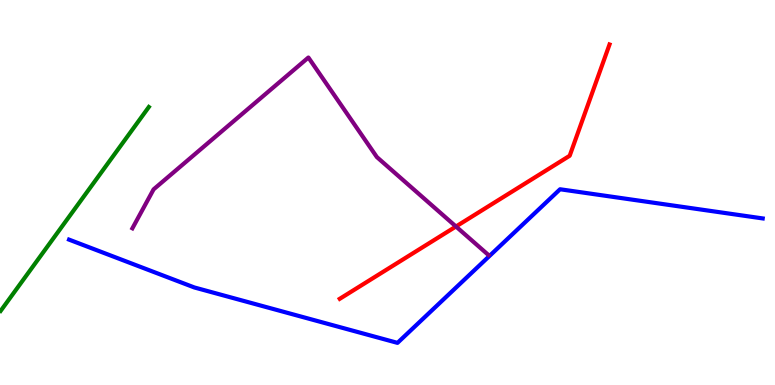[{'lines': ['blue', 'red'], 'intersections': []}, {'lines': ['green', 'red'], 'intersections': []}, {'lines': ['purple', 'red'], 'intersections': [{'x': 5.88, 'y': 4.12}]}, {'lines': ['blue', 'green'], 'intersections': []}, {'lines': ['blue', 'purple'], 'intersections': []}, {'lines': ['green', 'purple'], 'intersections': []}]